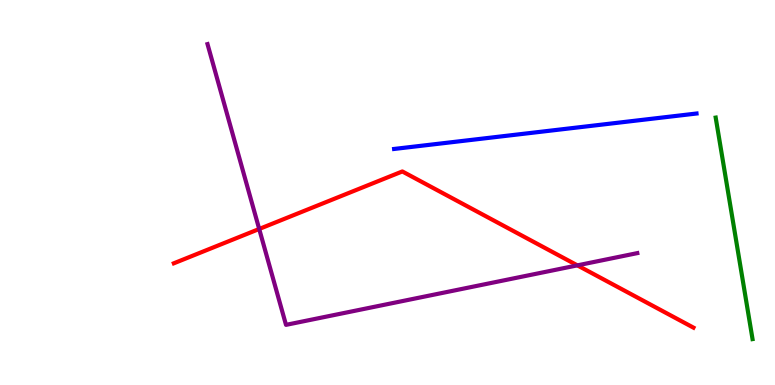[{'lines': ['blue', 'red'], 'intersections': []}, {'lines': ['green', 'red'], 'intersections': []}, {'lines': ['purple', 'red'], 'intersections': [{'x': 3.34, 'y': 4.05}, {'x': 7.45, 'y': 3.11}]}, {'lines': ['blue', 'green'], 'intersections': []}, {'lines': ['blue', 'purple'], 'intersections': []}, {'lines': ['green', 'purple'], 'intersections': []}]